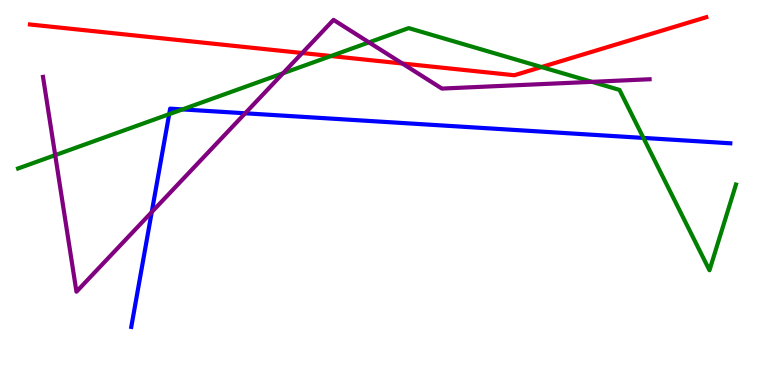[{'lines': ['blue', 'red'], 'intersections': []}, {'lines': ['green', 'red'], 'intersections': [{'x': 4.27, 'y': 8.54}, {'x': 6.99, 'y': 8.26}]}, {'lines': ['purple', 'red'], 'intersections': [{'x': 3.9, 'y': 8.62}, {'x': 5.19, 'y': 8.35}]}, {'lines': ['blue', 'green'], 'intersections': [{'x': 2.18, 'y': 7.03}, {'x': 2.35, 'y': 7.16}, {'x': 8.3, 'y': 6.42}]}, {'lines': ['blue', 'purple'], 'intersections': [{'x': 1.96, 'y': 4.49}, {'x': 3.16, 'y': 7.06}]}, {'lines': ['green', 'purple'], 'intersections': [{'x': 0.712, 'y': 5.97}, {'x': 3.65, 'y': 8.1}, {'x': 4.76, 'y': 8.9}, {'x': 7.64, 'y': 7.87}]}]